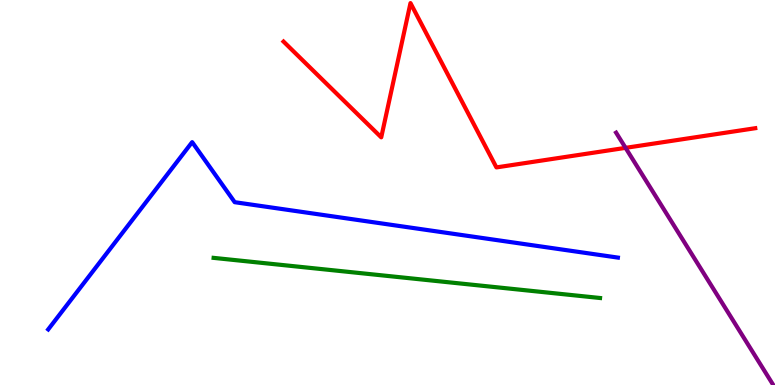[{'lines': ['blue', 'red'], 'intersections': []}, {'lines': ['green', 'red'], 'intersections': []}, {'lines': ['purple', 'red'], 'intersections': [{'x': 8.07, 'y': 6.16}]}, {'lines': ['blue', 'green'], 'intersections': []}, {'lines': ['blue', 'purple'], 'intersections': []}, {'lines': ['green', 'purple'], 'intersections': []}]